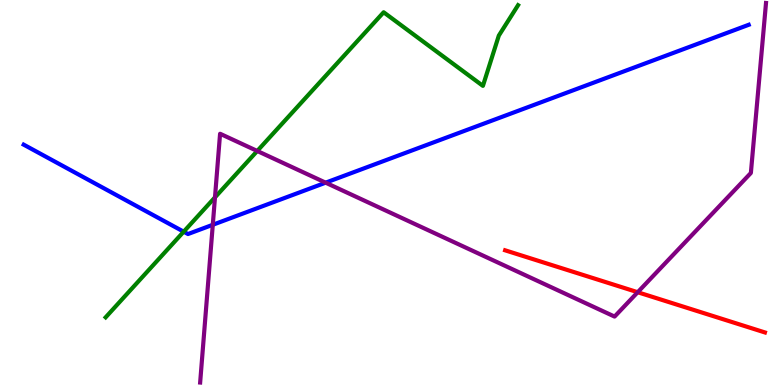[{'lines': ['blue', 'red'], 'intersections': []}, {'lines': ['green', 'red'], 'intersections': []}, {'lines': ['purple', 'red'], 'intersections': [{'x': 8.23, 'y': 2.41}]}, {'lines': ['blue', 'green'], 'intersections': [{'x': 2.37, 'y': 3.98}]}, {'lines': ['blue', 'purple'], 'intersections': [{'x': 2.75, 'y': 4.16}, {'x': 4.2, 'y': 5.26}]}, {'lines': ['green', 'purple'], 'intersections': [{'x': 2.77, 'y': 4.87}, {'x': 3.32, 'y': 6.08}]}]